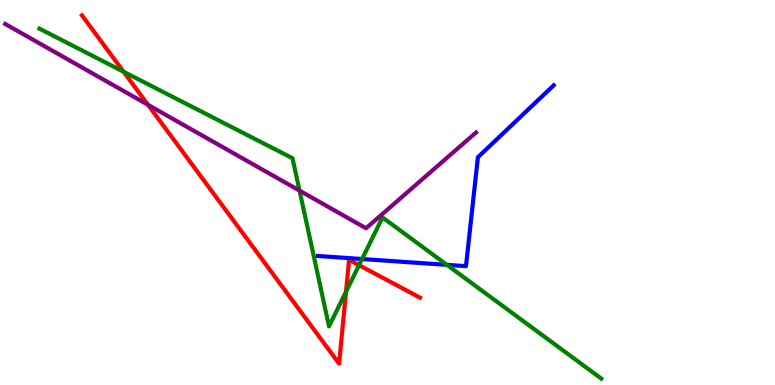[{'lines': ['blue', 'red'], 'intersections': []}, {'lines': ['green', 'red'], 'intersections': [{'x': 1.59, 'y': 8.14}, {'x': 4.46, 'y': 2.42}, {'x': 4.63, 'y': 3.11}]}, {'lines': ['purple', 'red'], 'intersections': [{'x': 1.91, 'y': 7.28}]}, {'lines': ['blue', 'green'], 'intersections': [{'x': 4.67, 'y': 3.27}, {'x': 5.77, 'y': 3.12}]}, {'lines': ['blue', 'purple'], 'intersections': []}, {'lines': ['green', 'purple'], 'intersections': [{'x': 3.86, 'y': 5.05}]}]